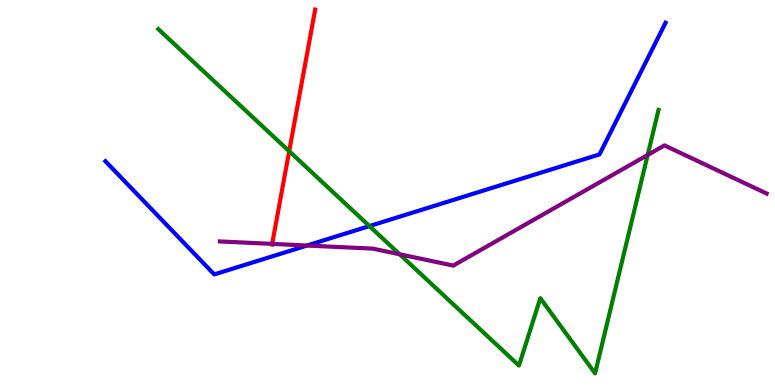[{'lines': ['blue', 'red'], 'intersections': []}, {'lines': ['green', 'red'], 'intersections': [{'x': 3.73, 'y': 6.07}]}, {'lines': ['purple', 'red'], 'intersections': [{'x': 3.51, 'y': 3.67}]}, {'lines': ['blue', 'green'], 'intersections': [{'x': 4.77, 'y': 4.13}]}, {'lines': ['blue', 'purple'], 'intersections': [{'x': 3.96, 'y': 3.62}]}, {'lines': ['green', 'purple'], 'intersections': [{'x': 5.16, 'y': 3.4}, {'x': 8.36, 'y': 5.98}]}]